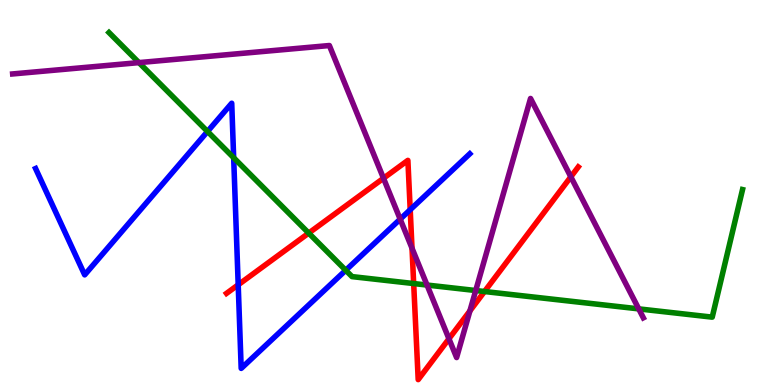[{'lines': ['blue', 'red'], 'intersections': [{'x': 3.07, 'y': 2.6}, {'x': 5.29, 'y': 4.55}]}, {'lines': ['green', 'red'], 'intersections': [{'x': 3.98, 'y': 3.95}, {'x': 5.34, 'y': 2.64}, {'x': 6.25, 'y': 2.43}]}, {'lines': ['purple', 'red'], 'intersections': [{'x': 4.95, 'y': 5.37}, {'x': 5.32, 'y': 3.55}, {'x': 5.79, 'y': 1.2}, {'x': 6.06, 'y': 1.92}, {'x': 7.37, 'y': 5.41}]}, {'lines': ['blue', 'green'], 'intersections': [{'x': 2.68, 'y': 6.58}, {'x': 3.02, 'y': 5.9}, {'x': 4.46, 'y': 2.98}]}, {'lines': ['blue', 'purple'], 'intersections': [{'x': 5.16, 'y': 4.31}]}, {'lines': ['green', 'purple'], 'intersections': [{'x': 1.79, 'y': 8.37}, {'x': 5.51, 'y': 2.6}, {'x': 6.14, 'y': 2.45}, {'x': 8.24, 'y': 1.98}]}]